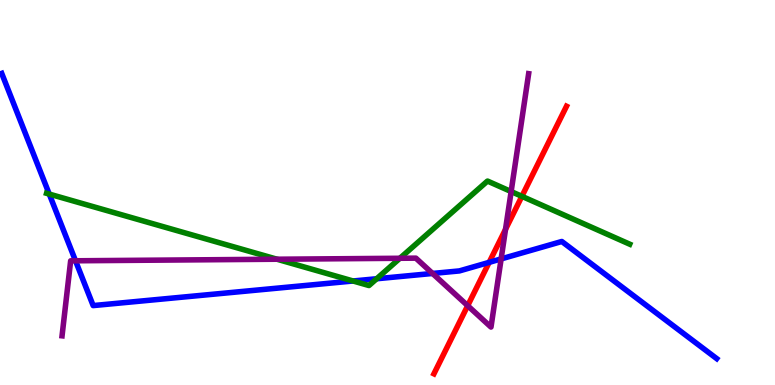[{'lines': ['blue', 'red'], 'intersections': [{'x': 6.31, 'y': 3.19}]}, {'lines': ['green', 'red'], 'intersections': [{'x': 6.73, 'y': 4.9}]}, {'lines': ['purple', 'red'], 'intersections': [{'x': 6.03, 'y': 2.06}, {'x': 6.52, 'y': 4.04}]}, {'lines': ['blue', 'green'], 'intersections': [{'x': 0.636, 'y': 4.96}, {'x': 4.56, 'y': 2.7}, {'x': 4.86, 'y': 2.76}]}, {'lines': ['blue', 'purple'], 'intersections': [{'x': 0.974, 'y': 3.23}, {'x': 5.58, 'y': 2.9}, {'x': 6.47, 'y': 3.27}]}, {'lines': ['green', 'purple'], 'intersections': [{'x': 3.57, 'y': 3.27}, {'x': 5.16, 'y': 3.29}, {'x': 6.6, 'y': 5.02}]}]